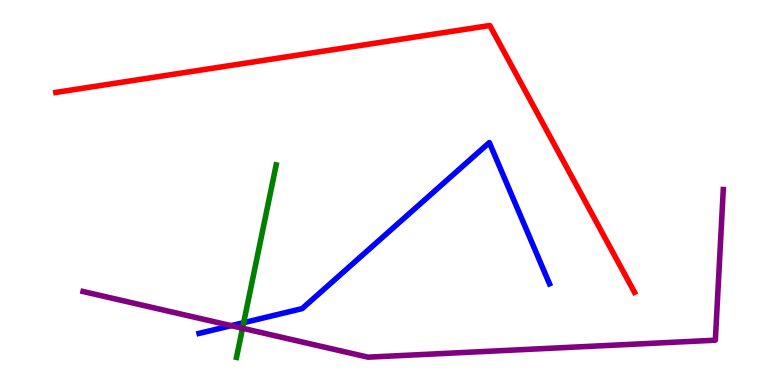[{'lines': ['blue', 'red'], 'intersections': []}, {'lines': ['green', 'red'], 'intersections': []}, {'lines': ['purple', 'red'], 'intersections': []}, {'lines': ['blue', 'green'], 'intersections': [{'x': 3.14, 'y': 1.62}]}, {'lines': ['blue', 'purple'], 'intersections': [{'x': 2.98, 'y': 1.54}]}, {'lines': ['green', 'purple'], 'intersections': [{'x': 3.13, 'y': 1.47}]}]